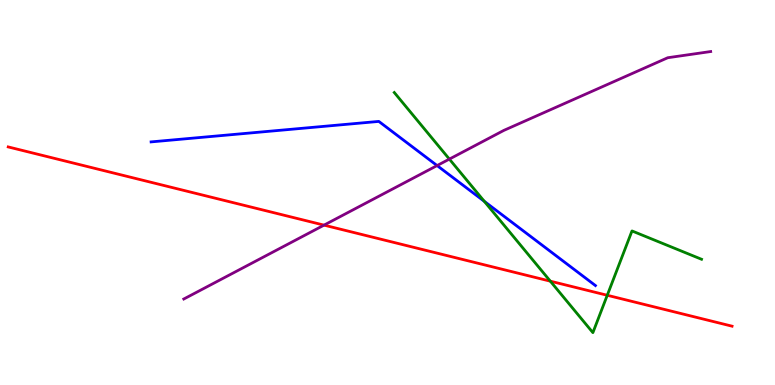[{'lines': ['blue', 'red'], 'intersections': []}, {'lines': ['green', 'red'], 'intersections': [{'x': 7.1, 'y': 2.7}, {'x': 7.84, 'y': 2.33}]}, {'lines': ['purple', 'red'], 'intersections': [{'x': 4.18, 'y': 4.15}]}, {'lines': ['blue', 'green'], 'intersections': [{'x': 6.25, 'y': 4.77}]}, {'lines': ['blue', 'purple'], 'intersections': [{'x': 5.64, 'y': 5.7}]}, {'lines': ['green', 'purple'], 'intersections': [{'x': 5.8, 'y': 5.87}]}]